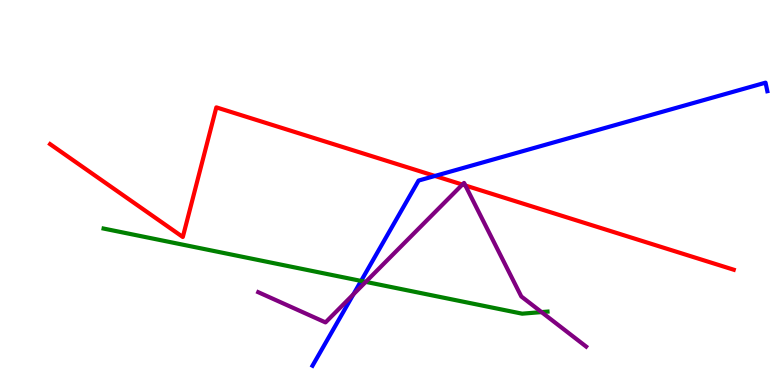[{'lines': ['blue', 'red'], 'intersections': [{'x': 5.61, 'y': 5.43}]}, {'lines': ['green', 'red'], 'intersections': []}, {'lines': ['purple', 'red'], 'intersections': [{'x': 5.97, 'y': 5.21}, {'x': 6.0, 'y': 5.18}]}, {'lines': ['blue', 'green'], 'intersections': [{'x': 4.66, 'y': 2.7}]}, {'lines': ['blue', 'purple'], 'intersections': [{'x': 4.56, 'y': 2.36}]}, {'lines': ['green', 'purple'], 'intersections': [{'x': 4.72, 'y': 2.68}, {'x': 6.99, 'y': 1.89}]}]